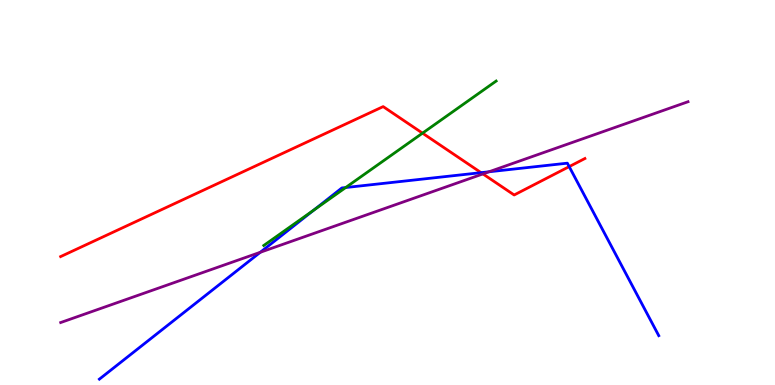[{'lines': ['blue', 'red'], 'intersections': [{'x': 6.21, 'y': 5.52}, {'x': 7.34, 'y': 5.67}]}, {'lines': ['green', 'red'], 'intersections': [{'x': 5.45, 'y': 6.54}]}, {'lines': ['purple', 'red'], 'intersections': [{'x': 6.23, 'y': 5.48}]}, {'lines': ['blue', 'green'], 'intersections': [{'x': 4.05, 'y': 4.55}, {'x': 4.46, 'y': 5.13}]}, {'lines': ['blue', 'purple'], 'intersections': [{'x': 3.36, 'y': 3.45}, {'x': 6.31, 'y': 5.54}]}, {'lines': ['green', 'purple'], 'intersections': []}]